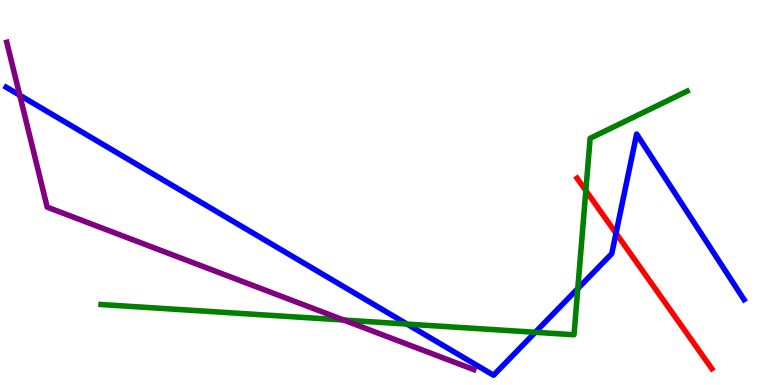[{'lines': ['blue', 'red'], 'intersections': [{'x': 7.95, 'y': 3.94}]}, {'lines': ['green', 'red'], 'intersections': [{'x': 7.56, 'y': 5.05}]}, {'lines': ['purple', 'red'], 'intersections': []}, {'lines': ['blue', 'green'], 'intersections': [{'x': 5.25, 'y': 1.58}, {'x': 6.91, 'y': 1.37}, {'x': 7.46, 'y': 2.5}]}, {'lines': ['blue', 'purple'], 'intersections': [{'x': 0.255, 'y': 7.53}]}, {'lines': ['green', 'purple'], 'intersections': [{'x': 4.43, 'y': 1.69}]}]